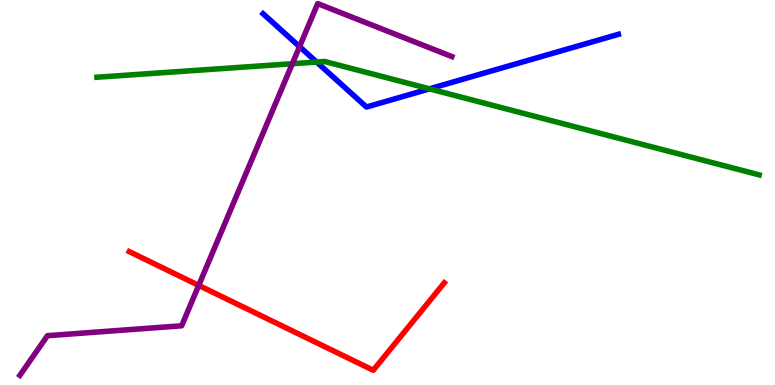[{'lines': ['blue', 'red'], 'intersections': []}, {'lines': ['green', 'red'], 'intersections': []}, {'lines': ['purple', 'red'], 'intersections': [{'x': 2.56, 'y': 2.59}]}, {'lines': ['blue', 'green'], 'intersections': [{'x': 4.09, 'y': 8.39}, {'x': 5.54, 'y': 7.69}]}, {'lines': ['blue', 'purple'], 'intersections': [{'x': 3.87, 'y': 8.79}]}, {'lines': ['green', 'purple'], 'intersections': [{'x': 3.77, 'y': 8.34}]}]